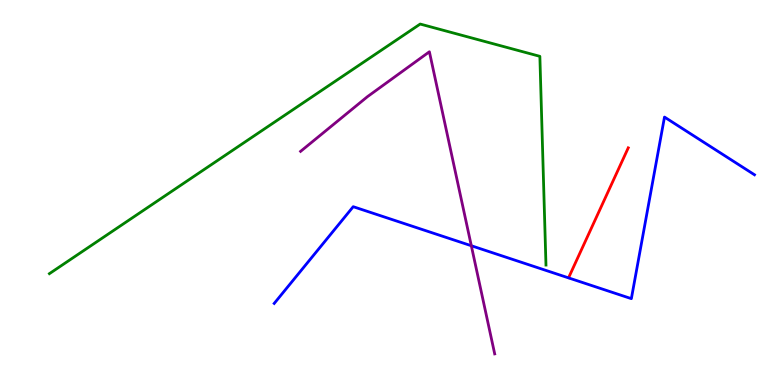[{'lines': ['blue', 'red'], 'intersections': []}, {'lines': ['green', 'red'], 'intersections': []}, {'lines': ['purple', 'red'], 'intersections': []}, {'lines': ['blue', 'green'], 'intersections': []}, {'lines': ['blue', 'purple'], 'intersections': [{'x': 6.08, 'y': 3.62}]}, {'lines': ['green', 'purple'], 'intersections': []}]